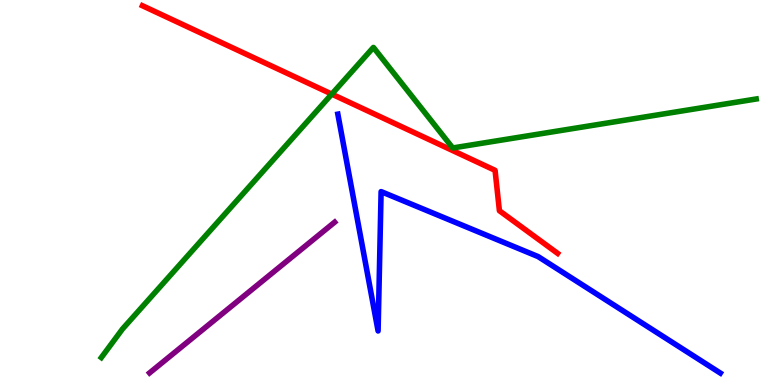[{'lines': ['blue', 'red'], 'intersections': []}, {'lines': ['green', 'red'], 'intersections': [{'x': 4.28, 'y': 7.56}]}, {'lines': ['purple', 'red'], 'intersections': []}, {'lines': ['blue', 'green'], 'intersections': []}, {'lines': ['blue', 'purple'], 'intersections': []}, {'lines': ['green', 'purple'], 'intersections': []}]